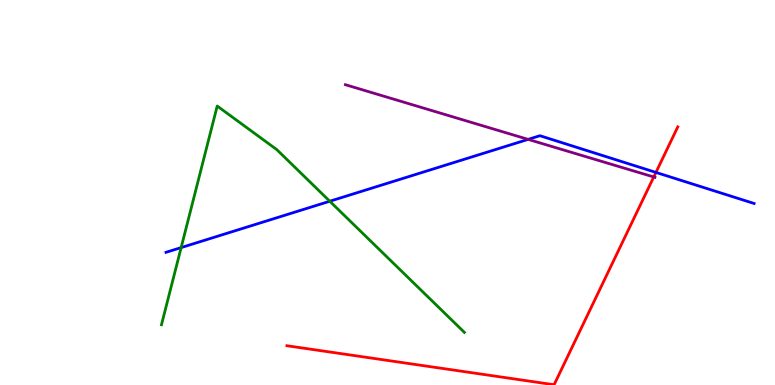[{'lines': ['blue', 'red'], 'intersections': [{'x': 8.46, 'y': 5.52}]}, {'lines': ['green', 'red'], 'intersections': []}, {'lines': ['purple', 'red'], 'intersections': [{'x': 8.44, 'y': 5.4}]}, {'lines': ['blue', 'green'], 'intersections': [{'x': 2.34, 'y': 3.57}, {'x': 4.26, 'y': 4.77}]}, {'lines': ['blue', 'purple'], 'intersections': [{'x': 6.81, 'y': 6.38}]}, {'lines': ['green', 'purple'], 'intersections': []}]